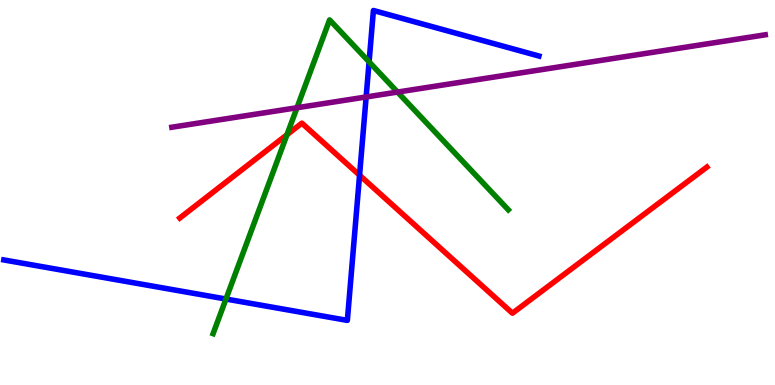[{'lines': ['blue', 'red'], 'intersections': [{'x': 4.64, 'y': 5.45}]}, {'lines': ['green', 'red'], 'intersections': [{'x': 3.7, 'y': 6.5}]}, {'lines': ['purple', 'red'], 'intersections': []}, {'lines': ['blue', 'green'], 'intersections': [{'x': 2.92, 'y': 2.23}, {'x': 4.76, 'y': 8.39}]}, {'lines': ['blue', 'purple'], 'intersections': [{'x': 4.72, 'y': 7.48}]}, {'lines': ['green', 'purple'], 'intersections': [{'x': 3.83, 'y': 7.2}, {'x': 5.13, 'y': 7.61}]}]